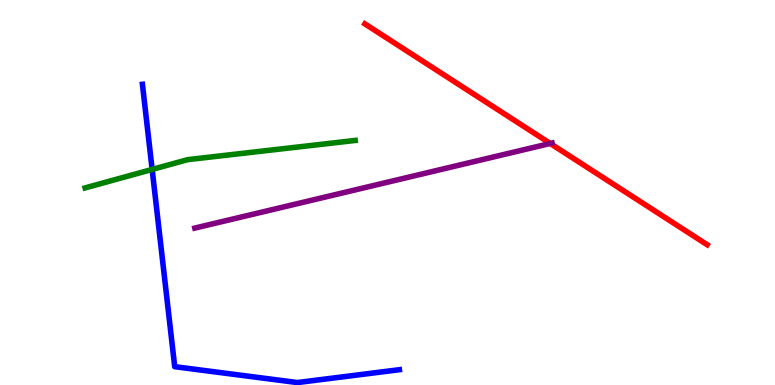[{'lines': ['blue', 'red'], 'intersections': []}, {'lines': ['green', 'red'], 'intersections': []}, {'lines': ['purple', 'red'], 'intersections': [{'x': 7.1, 'y': 6.27}]}, {'lines': ['blue', 'green'], 'intersections': [{'x': 1.96, 'y': 5.6}]}, {'lines': ['blue', 'purple'], 'intersections': []}, {'lines': ['green', 'purple'], 'intersections': []}]